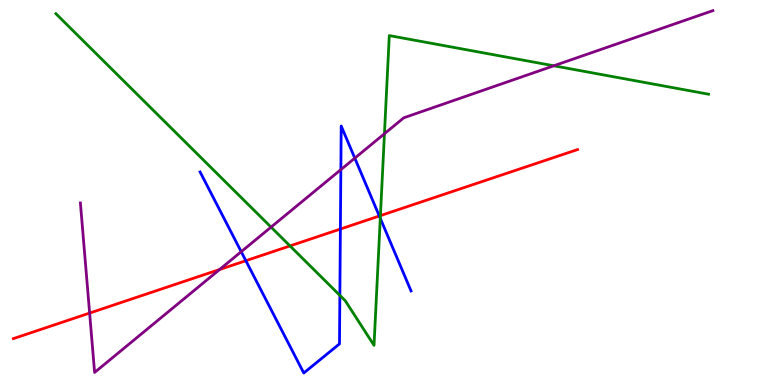[{'lines': ['blue', 'red'], 'intersections': [{'x': 3.17, 'y': 3.23}, {'x': 4.39, 'y': 4.05}, {'x': 4.89, 'y': 4.39}]}, {'lines': ['green', 'red'], 'intersections': [{'x': 3.74, 'y': 3.61}, {'x': 4.91, 'y': 4.4}]}, {'lines': ['purple', 'red'], 'intersections': [{'x': 1.16, 'y': 1.87}, {'x': 2.83, 'y': 3.0}]}, {'lines': ['blue', 'green'], 'intersections': [{'x': 4.39, 'y': 2.33}, {'x': 4.91, 'y': 4.33}]}, {'lines': ['blue', 'purple'], 'intersections': [{'x': 3.11, 'y': 3.46}, {'x': 4.4, 'y': 5.59}, {'x': 4.58, 'y': 5.89}]}, {'lines': ['green', 'purple'], 'intersections': [{'x': 3.5, 'y': 4.1}, {'x': 4.96, 'y': 6.53}, {'x': 7.15, 'y': 8.29}]}]